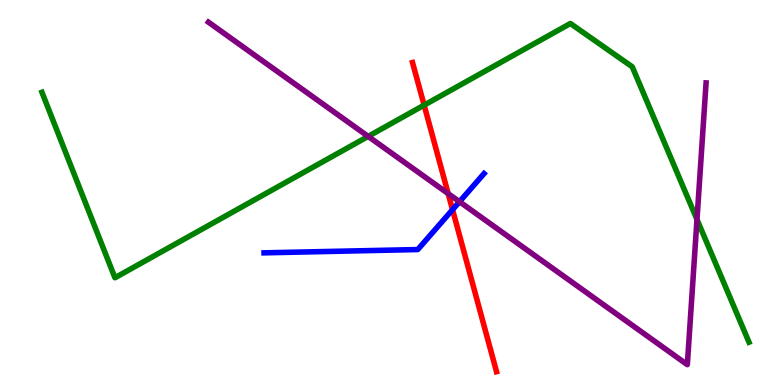[{'lines': ['blue', 'red'], 'intersections': [{'x': 5.84, 'y': 4.55}]}, {'lines': ['green', 'red'], 'intersections': [{'x': 5.47, 'y': 7.27}]}, {'lines': ['purple', 'red'], 'intersections': [{'x': 5.78, 'y': 4.97}]}, {'lines': ['blue', 'green'], 'intersections': []}, {'lines': ['blue', 'purple'], 'intersections': [{'x': 5.93, 'y': 4.76}]}, {'lines': ['green', 'purple'], 'intersections': [{'x': 4.75, 'y': 6.46}, {'x': 8.99, 'y': 4.3}]}]